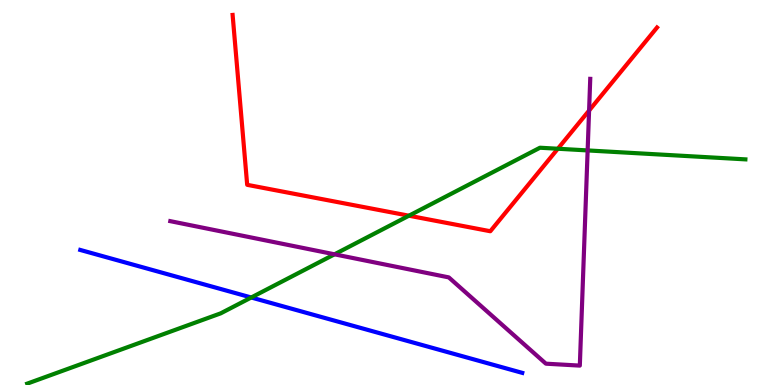[{'lines': ['blue', 'red'], 'intersections': []}, {'lines': ['green', 'red'], 'intersections': [{'x': 5.28, 'y': 4.4}, {'x': 7.2, 'y': 6.14}]}, {'lines': ['purple', 'red'], 'intersections': [{'x': 7.6, 'y': 7.13}]}, {'lines': ['blue', 'green'], 'intersections': [{'x': 3.24, 'y': 2.27}]}, {'lines': ['blue', 'purple'], 'intersections': []}, {'lines': ['green', 'purple'], 'intersections': [{'x': 4.32, 'y': 3.39}, {'x': 7.58, 'y': 6.09}]}]